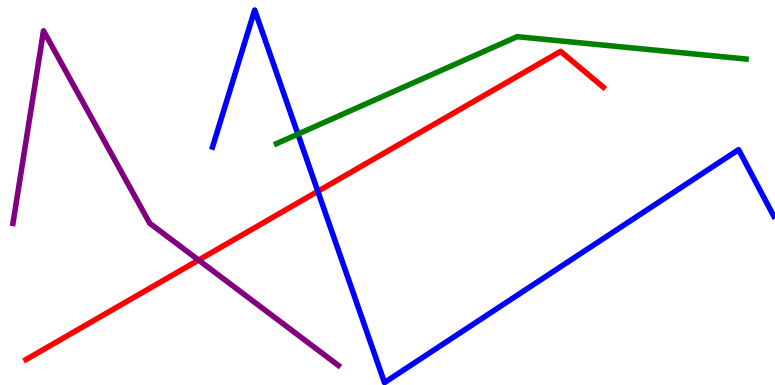[{'lines': ['blue', 'red'], 'intersections': [{'x': 4.1, 'y': 5.03}]}, {'lines': ['green', 'red'], 'intersections': []}, {'lines': ['purple', 'red'], 'intersections': [{'x': 2.56, 'y': 3.24}]}, {'lines': ['blue', 'green'], 'intersections': [{'x': 3.84, 'y': 6.52}]}, {'lines': ['blue', 'purple'], 'intersections': []}, {'lines': ['green', 'purple'], 'intersections': []}]